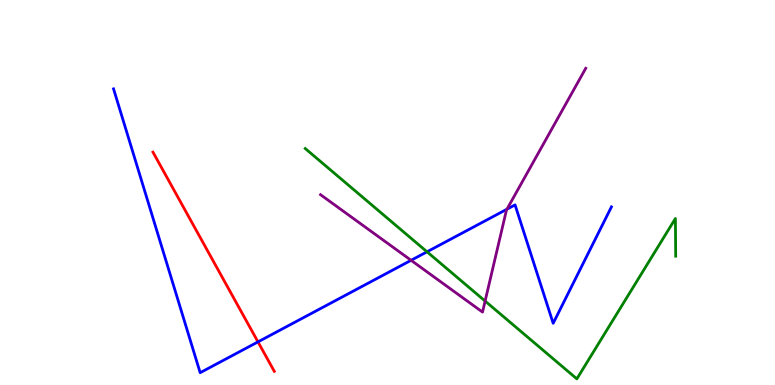[{'lines': ['blue', 'red'], 'intersections': [{'x': 3.33, 'y': 1.12}]}, {'lines': ['green', 'red'], 'intersections': []}, {'lines': ['purple', 'red'], 'intersections': []}, {'lines': ['blue', 'green'], 'intersections': [{'x': 5.51, 'y': 3.46}]}, {'lines': ['blue', 'purple'], 'intersections': [{'x': 5.3, 'y': 3.24}, {'x': 6.54, 'y': 4.57}]}, {'lines': ['green', 'purple'], 'intersections': [{'x': 6.26, 'y': 2.18}]}]